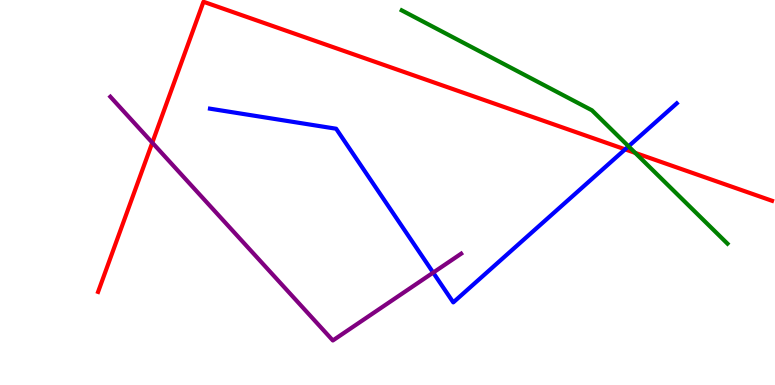[{'lines': ['blue', 'red'], 'intersections': [{'x': 8.07, 'y': 6.12}]}, {'lines': ['green', 'red'], 'intersections': [{'x': 8.2, 'y': 6.03}]}, {'lines': ['purple', 'red'], 'intersections': [{'x': 1.97, 'y': 6.29}]}, {'lines': ['blue', 'green'], 'intersections': [{'x': 8.11, 'y': 6.2}]}, {'lines': ['blue', 'purple'], 'intersections': [{'x': 5.59, 'y': 2.92}]}, {'lines': ['green', 'purple'], 'intersections': []}]